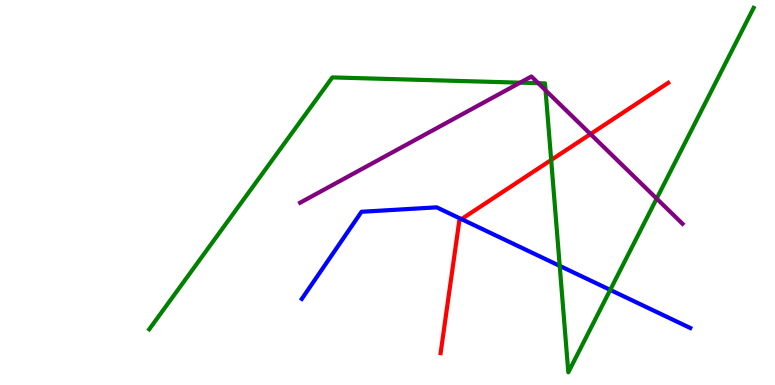[{'lines': ['blue', 'red'], 'intersections': [{'x': 5.95, 'y': 4.31}]}, {'lines': ['green', 'red'], 'intersections': [{'x': 7.11, 'y': 5.84}]}, {'lines': ['purple', 'red'], 'intersections': [{'x': 7.62, 'y': 6.52}]}, {'lines': ['blue', 'green'], 'intersections': [{'x': 7.22, 'y': 3.09}, {'x': 7.87, 'y': 2.47}]}, {'lines': ['blue', 'purple'], 'intersections': []}, {'lines': ['green', 'purple'], 'intersections': [{'x': 6.71, 'y': 7.85}, {'x': 6.95, 'y': 7.84}, {'x': 7.04, 'y': 7.65}, {'x': 8.47, 'y': 4.84}]}]